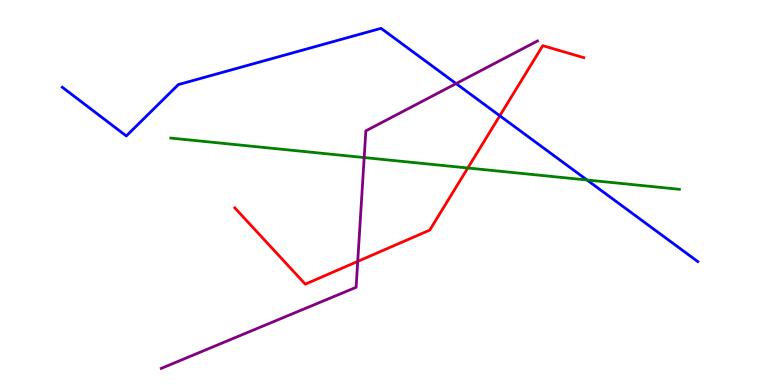[{'lines': ['blue', 'red'], 'intersections': [{'x': 6.45, 'y': 6.99}]}, {'lines': ['green', 'red'], 'intersections': [{'x': 6.04, 'y': 5.64}]}, {'lines': ['purple', 'red'], 'intersections': [{'x': 4.62, 'y': 3.21}]}, {'lines': ['blue', 'green'], 'intersections': [{'x': 7.57, 'y': 5.32}]}, {'lines': ['blue', 'purple'], 'intersections': [{'x': 5.89, 'y': 7.83}]}, {'lines': ['green', 'purple'], 'intersections': [{'x': 4.7, 'y': 5.91}]}]